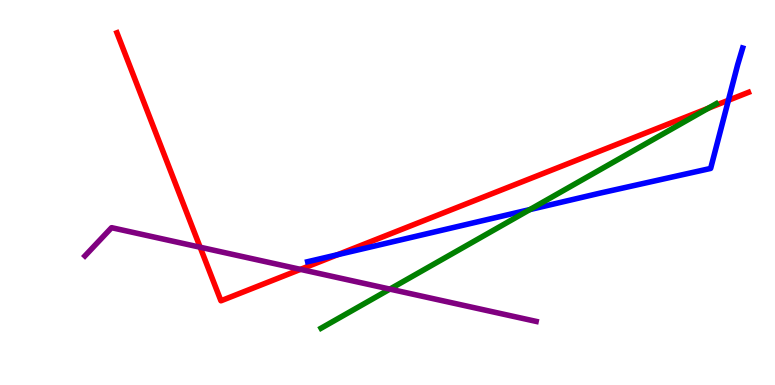[{'lines': ['blue', 'red'], 'intersections': [{'x': 4.36, 'y': 3.38}, {'x': 9.4, 'y': 7.4}]}, {'lines': ['green', 'red'], 'intersections': [{'x': 9.14, 'y': 7.19}]}, {'lines': ['purple', 'red'], 'intersections': [{'x': 2.58, 'y': 3.58}, {'x': 3.88, 'y': 3.0}]}, {'lines': ['blue', 'green'], 'intersections': [{'x': 6.84, 'y': 4.56}]}, {'lines': ['blue', 'purple'], 'intersections': []}, {'lines': ['green', 'purple'], 'intersections': [{'x': 5.03, 'y': 2.49}]}]